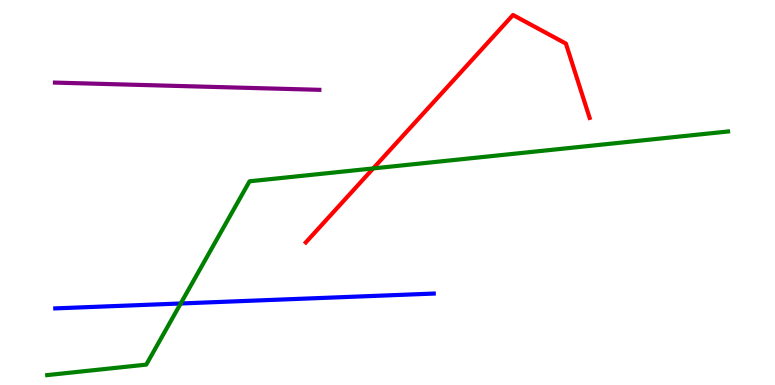[{'lines': ['blue', 'red'], 'intersections': []}, {'lines': ['green', 'red'], 'intersections': [{'x': 4.82, 'y': 5.63}]}, {'lines': ['purple', 'red'], 'intersections': []}, {'lines': ['blue', 'green'], 'intersections': [{'x': 2.33, 'y': 2.12}]}, {'lines': ['blue', 'purple'], 'intersections': []}, {'lines': ['green', 'purple'], 'intersections': []}]